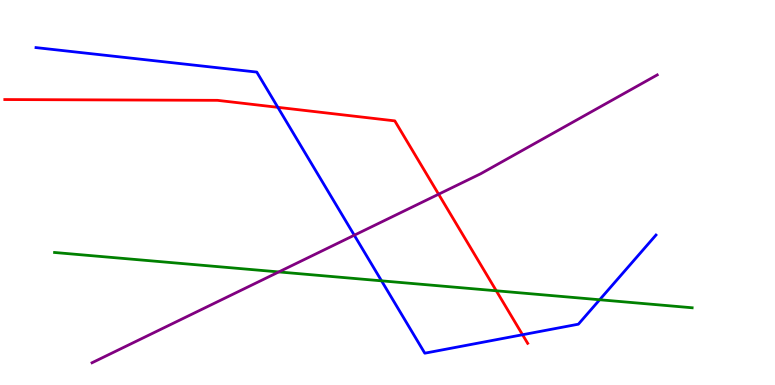[{'lines': ['blue', 'red'], 'intersections': [{'x': 3.59, 'y': 7.21}, {'x': 6.74, 'y': 1.31}]}, {'lines': ['green', 'red'], 'intersections': [{'x': 6.4, 'y': 2.45}]}, {'lines': ['purple', 'red'], 'intersections': [{'x': 5.66, 'y': 4.96}]}, {'lines': ['blue', 'green'], 'intersections': [{'x': 4.92, 'y': 2.71}, {'x': 7.74, 'y': 2.21}]}, {'lines': ['blue', 'purple'], 'intersections': [{'x': 4.57, 'y': 3.89}]}, {'lines': ['green', 'purple'], 'intersections': [{'x': 3.6, 'y': 2.94}]}]